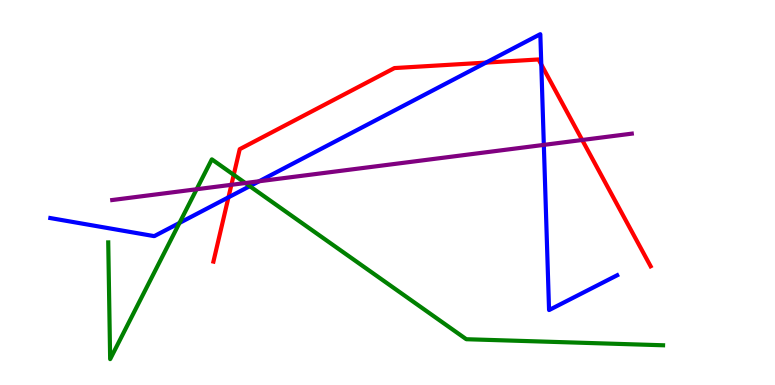[{'lines': ['blue', 'red'], 'intersections': [{'x': 2.95, 'y': 4.87}, {'x': 6.27, 'y': 8.37}, {'x': 6.98, 'y': 8.32}]}, {'lines': ['green', 'red'], 'intersections': [{'x': 3.02, 'y': 5.46}]}, {'lines': ['purple', 'red'], 'intersections': [{'x': 2.99, 'y': 5.2}, {'x': 7.51, 'y': 6.36}]}, {'lines': ['blue', 'green'], 'intersections': [{'x': 2.32, 'y': 4.21}, {'x': 3.22, 'y': 5.16}]}, {'lines': ['blue', 'purple'], 'intersections': [{'x': 3.34, 'y': 5.29}, {'x': 7.02, 'y': 6.24}]}, {'lines': ['green', 'purple'], 'intersections': [{'x': 2.54, 'y': 5.08}, {'x': 3.17, 'y': 5.25}]}]